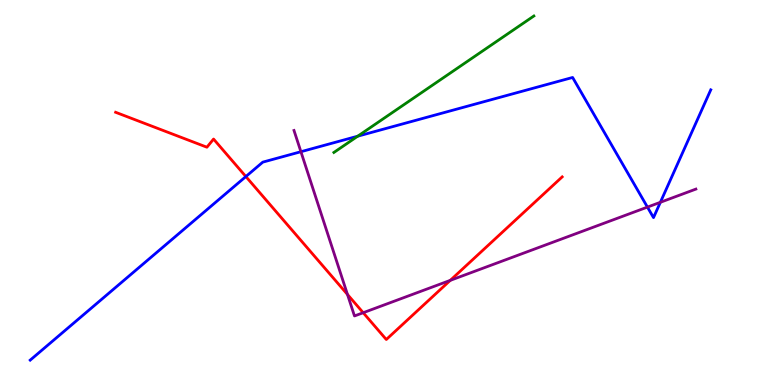[{'lines': ['blue', 'red'], 'intersections': [{'x': 3.17, 'y': 5.41}]}, {'lines': ['green', 'red'], 'intersections': []}, {'lines': ['purple', 'red'], 'intersections': [{'x': 4.48, 'y': 2.35}, {'x': 4.69, 'y': 1.88}, {'x': 5.81, 'y': 2.72}]}, {'lines': ['blue', 'green'], 'intersections': [{'x': 4.62, 'y': 6.46}]}, {'lines': ['blue', 'purple'], 'intersections': [{'x': 3.88, 'y': 6.06}, {'x': 8.35, 'y': 4.62}, {'x': 8.52, 'y': 4.75}]}, {'lines': ['green', 'purple'], 'intersections': []}]